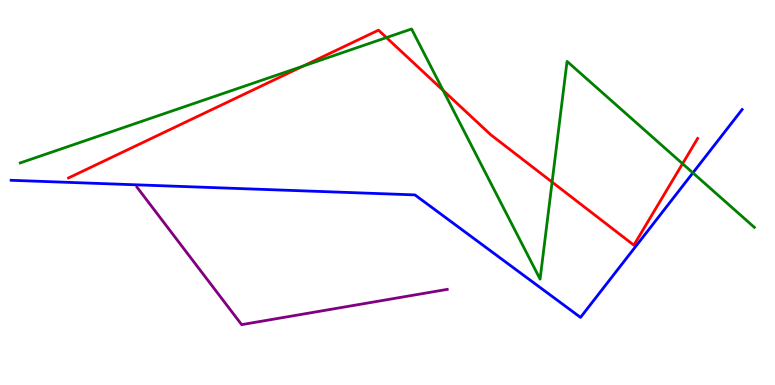[{'lines': ['blue', 'red'], 'intersections': []}, {'lines': ['green', 'red'], 'intersections': [{'x': 3.91, 'y': 8.28}, {'x': 4.99, 'y': 9.02}, {'x': 5.72, 'y': 7.65}, {'x': 7.12, 'y': 5.27}, {'x': 8.81, 'y': 5.75}]}, {'lines': ['purple', 'red'], 'intersections': []}, {'lines': ['blue', 'green'], 'intersections': [{'x': 8.94, 'y': 5.51}]}, {'lines': ['blue', 'purple'], 'intersections': []}, {'lines': ['green', 'purple'], 'intersections': []}]